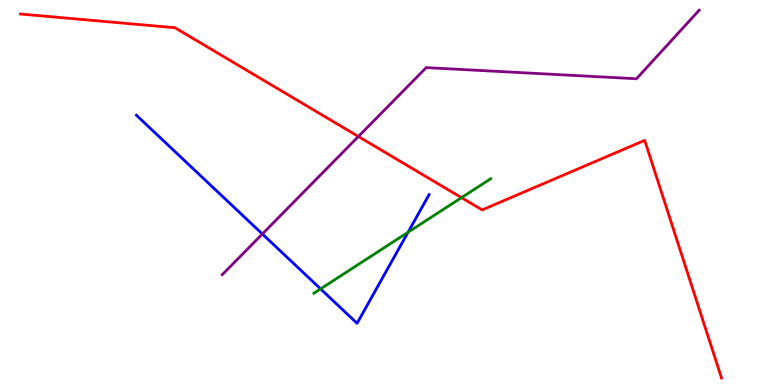[{'lines': ['blue', 'red'], 'intersections': []}, {'lines': ['green', 'red'], 'intersections': [{'x': 5.95, 'y': 4.87}]}, {'lines': ['purple', 'red'], 'intersections': [{'x': 4.62, 'y': 6.45}]}, {'lines': ['blue', 'green'], 'intersections': [{'x': 4.14, 'y': 2.5}, {'x': 5.26, 'y': 3.97}]}, {'lines': ['blue', 'purple'], 'intersections': [{'x': 3.39, 'y': 3.92}]}, {'lines': ['green', 'purple'], 'intersections': []}]